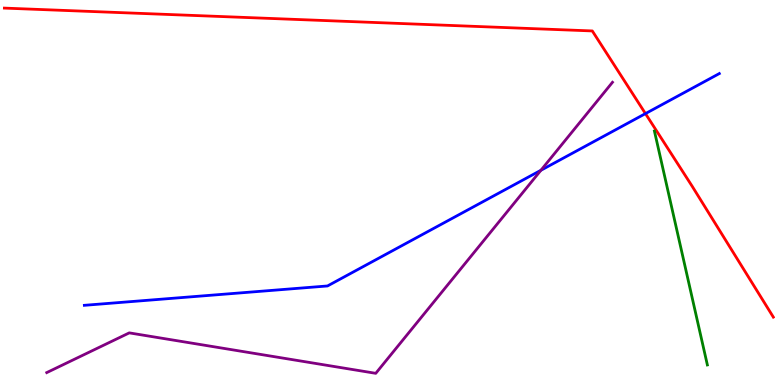[{'lines': ['blue', 'red'], 'intersections': [{'x': 8.33, 'y': 7.05}]}, {'lines': ['green', 'red'], 'intersections': []}, {'lines': ['purple', 'red'], 'intersections': []}, {'lines': ['blue', 'green'], 'intersections': []}, {'lines': ['blue', 'purple'], 'intersections': [{'x': 6.98, 'y': 5.58}]}, {'lines': ['green', 'purple'], 'intersections': []}]